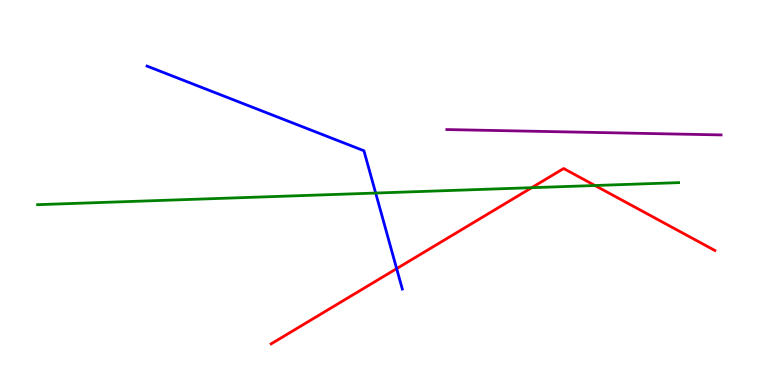[{'lines': ['blue', 'red'], 'intersections': [{'x': 5.12, 'y': 3.02}]}, {'lines': ['green', 'red'], 'intersections': [{'x': 6.86, 'y': 5.13}, {'x': 7.68, 'y': 5.18}]}, {'lines': ['purple', 'red'], 'intersections': []}, {'lines': ['blue', 'green'], 'intersections': [{'x': 4.85, 'y': 4.99}]}, {'lines': ['blue', 'purple'], 'intersections': []}, {'lines': ['green', 'purple'], 'intersections': []}]